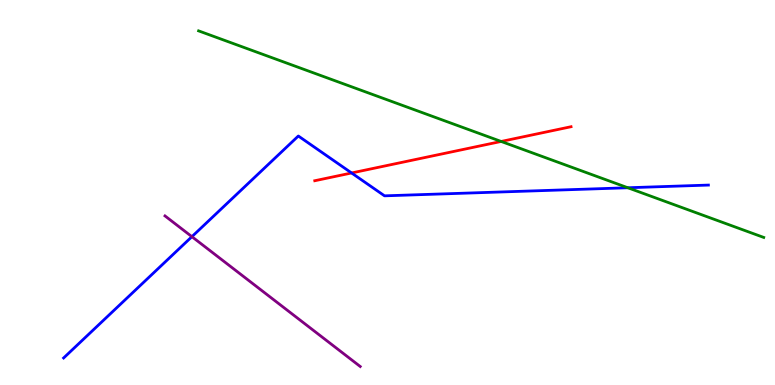[{'lines': ['blue', 'red'], 'intersections': [{'x': 4.54, 'y': 5.51}]}, {'lines': ['green', 'red'], 'intersections': [{'x': 6.47, 'y': 6.33}]}, {'lines': ['purple', 'red'], 'intersections': []}, {'lines': ['blue', 'green'], 'intersections': [{'x': 8.1, 'y': 5.12}]}, {'lines': ['blue', 'purple'], 'intersections': [{'x': 2.48, 'y': 3.85}]}, {'lines': ['green', 'purple'], 'intersections': []}]